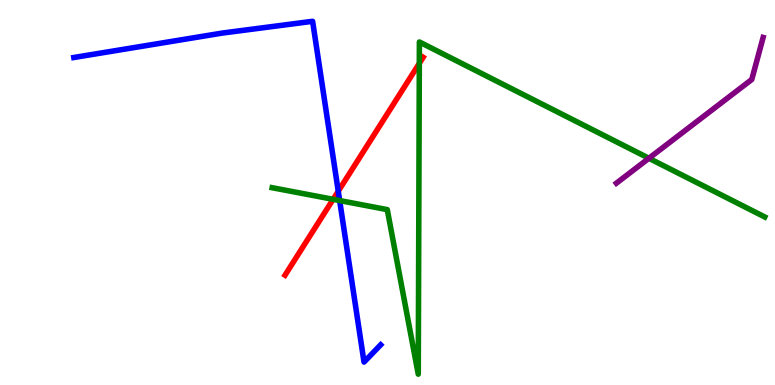[{'lines': ['blue', 'red'], 'intersections': [{'x': 4.36, 'y': 5.03}]}, {'lines': ['green', 'red'], 'intersections': [{'x': 4.3, 'y': 4.82}, {'x': 5.41, 'y': 8.35}]}, {'lines': ['purple', 'red'], 'intersections': []}, {'lines': ['blue', 'green'], 'intersections': [{'x': 4.38, 'y': 4.79}]}, {'lines': ['blue', 'purple'], 'intersections': []}, {'lines': ['green', 'purple'], 'intersections': [{'x': 8.37, 'y': 5.89}]}]